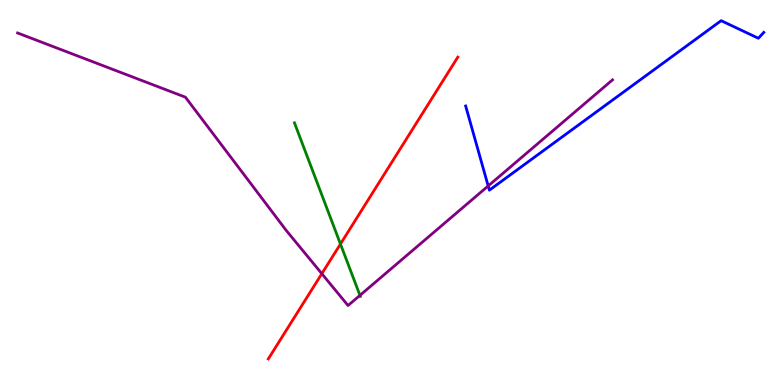[{'lines': ['blue', 'red'], 'intersections': []}, {'lines': ['green', 'red'], 'intersections': [{'x': 4.39, 'y': 3.66}]}, {'lines': ['purple', 'red'], 'intersections': [{'x': 4.15, 'y': 2.89}]}, {'lines': ['blue', 'green'], 'intersections': []}, {'lines': ['blue', 'purple'], 'intersections': [{'x': 6.3, 'y': 5.17}]}, {'lines': ['green', 'purple'], 'intersections': [{'x': 4.64, 'y': 2.33}]}]